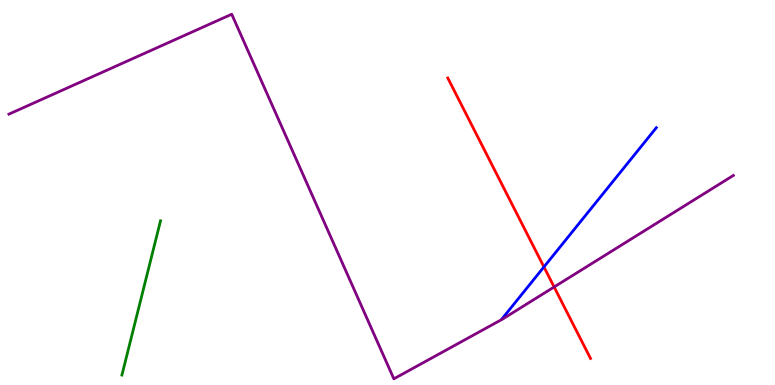[{'lines': ['blue', 'red'], 'intersections': [{'x': 7.02, 'y': 3.07}]}, {'lines': ['green', 'red'], 'intersections': []}, {'lines': ['purple', 'red'], 'intersections': [{'x': 7.15, 'y': 2.55}]}, {'lines': ['blue', 'green'], 'intersections': []}, {'lines': ['blue', 'purple'], 'intersections': []}, {'lines': ['green', 'purple'], 'intersections': []}]